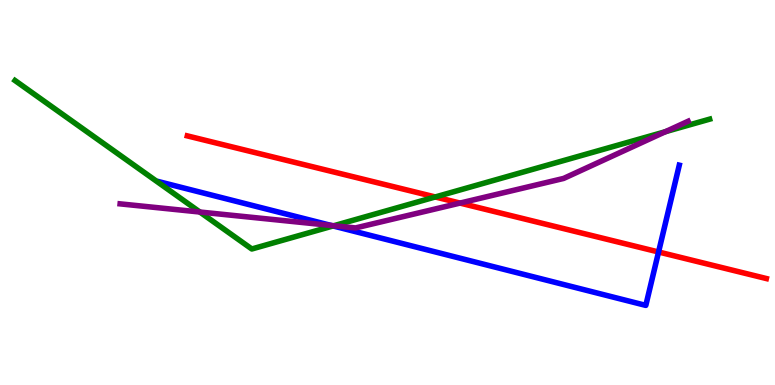[{'lines': ['blue', 'red'], 'intersections': [{'x': 8.5, 'y': 3.45}]}, {'lines': ['green', 'red'], 'intersections': [{'x': 5.62, 'y': 4.88}]}, {'lines': ['purple', 'red'], 'intersections': [{'x': 5.94, 'y': 4.73}]}, {'lines': ['blue', 'green'], 'intersections': [{'x': 4.3, 'y': 4.13}]}, {'lines': ['blue', 'purple'], 'intersections': [{'x': 4.27, 'y': 4.14}]}, {'lines': ['green', 'purple'], 'intersections': [{'x': 2.58, 'y': 4.49}, {'x': 4.31, 'y': 4.14}, {'x': 8.59, 'y': 6.58}]}]